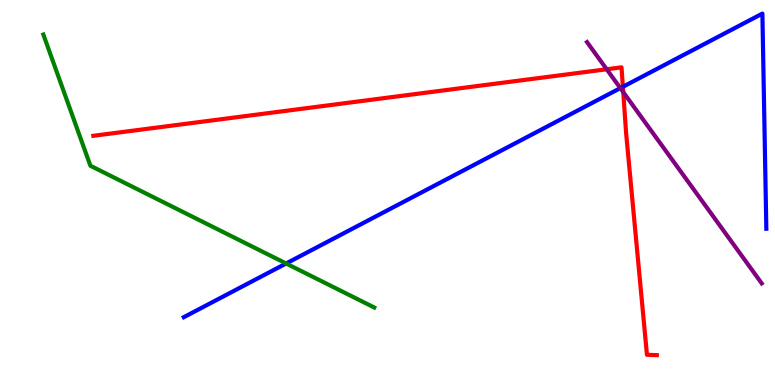[{'lines': ['blue', 'red'], 'intersections': [{'x': 8.04, 'y': 7.75}]}, {'lines': ['green', 'red'], 'intersections': []}, {'lines': ['purple', 'red'], 'intersections': [{'x': 7.83, 'y': 8.2}, {'x': 8.04, 'y': 7.61}]}, {'lines': ['blue', 'green'], 'intersections': [{'x': 3.69, 'y': 3.16}]}, {'lines': ['blue', 'purple'], 'intersections': [{'x': 8.0, 'y': 7.71}]}, {'lines': ['green', 'purple'], 'intersections': []}]